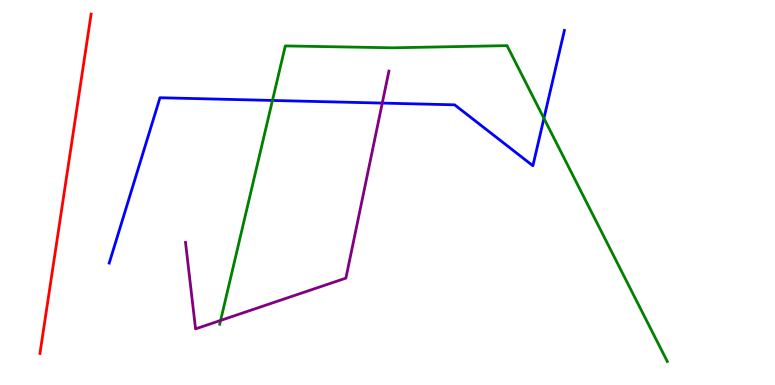[{'lines': ['blue', 'red'], 'intersections': []}, {'lines': ['green', 'red'], 'intersections': []}, {'lines': ['purple', 'red'], 'intersections': []}, {'lines': ['blue', 'green'], 'intersections': [{'x': 3.52, 'y': 7.39}, {'x': 7.02, 'y': 6.93}]}, {'lines': ['blue', 'purple'], 'intersections': [{'x': 4.93, 'y': 7.32}]}, {'lines': ['green', 'purple'], 'intersections': [{'x': 2.85, 'y': 1.68}]}]